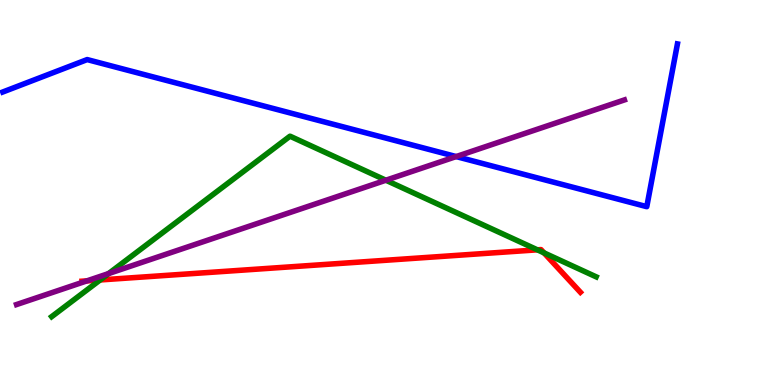[{'lines': ['blue', 'red'], 'intersections': []}, {'lines': ['green', 'red'], 'intersections': [{'x': 1.29, 'y': 2.73}, {'x': 6.93, 'y': 3.51}, {'x': 7.02, 'y': 3.43}]}, {'lines': ['purple', 'red'], 'intersections': [{'x': 1.12, 'y': 2.7}]}, {'lines': ['blue', 'green'], 'intersections': []}, {'lines': ['blue', 'purple'], 'intersections': [{'x': 5.89, 'y': 5.93}]}, {'lines': ['green', 'purple'], 'intersections': [{'x': 1.4, 'y': 2.89}, {'x': 4.98, 'y': 5.32}]}]